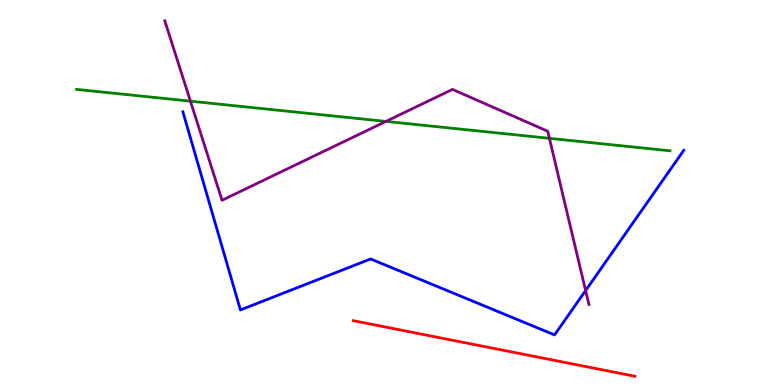[{'lines': ['blue', 'red'], 'intersections': []}, {'lines': ['green', 'red'], 'intersections': []}, {'lines': ['purple', 'red'], 'intersections': []}, {'lines': ['blue', 'green'], 'intersections': []}, {'lines': ['blue', 'purple'], 'intersections': [{'x': 7.56, 'y': 2.45}]}, {'lines': ['green', 'purple'], 'intersections': [{'x': 2.46, 'y': 7.37}, {'x': 4.98, 'y': 6.85}, {'x': 7.09, 'y': 6.41}]}]